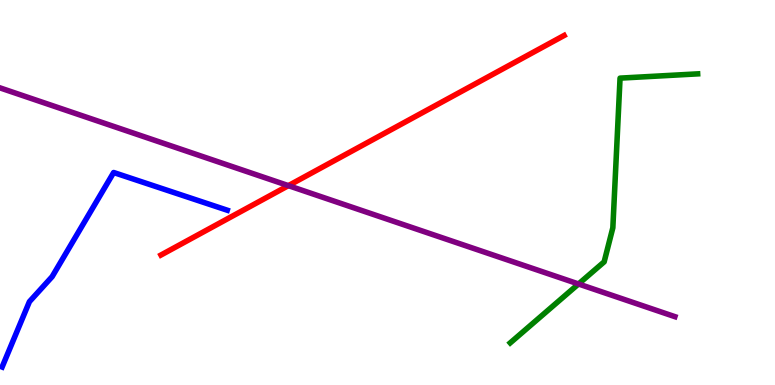[{'lines': ['blue', 'red'], 'intersections': []}, {'lines': ['green', 'red'], 'intersections': []}, {'lines': ['purple', 'red'], 'intersections': [{'x': 3.72, 'y': 5.18}]}, {'lines': ['blue', 'green'], 'intersections': []}, {'lines': ['blue', 'purple'], 'intersections': []}, {'lines': ['green', 'purple'], 'intersections': [{'x': 7.46, 'y': 2.62}]}]